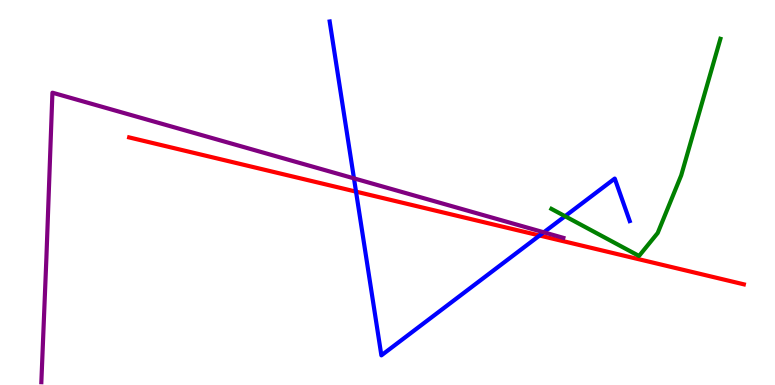[{'lines': ['blue', 'red'], 'intersections': [{'x': 4.59, 'y': 5.02}, {'x': 6.96, 'y': 3.88}]}, {'lines': ['green', 'red'], 'intersections': []}, {'lines': ['purple', 'red'], 'intersections': []}, {'lines': ['blue', 'green'], 'intersections': [{'x': 7.29, 'y': 4.38}]}, {'lines': ['blue', 'purple'], 'intersections': [{'x': 4.57, 'y': 5.37}, {'x': 7.02, 'y': 3.97}]}, {'lines': ['green', 'purple'], 'intersections': []}]